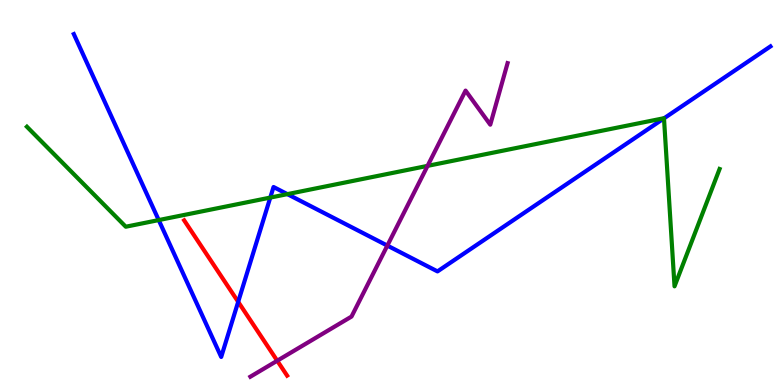[{'lines': ['blue', 'red'], 'intersections': [{'x': 3.07, 'y': 2.16}]}, {'lines': ['green', 'red'], 'intersections': []}, {'lines': ['purple', 'red'], 'intersections': [{'x': 3.58, 'y': 0.63}]}, {'lines': ['blue', 'green'], 'intersections': [{'x': 2.05, 'y': 4.28}, {'x': 3.49, 'y': 4.87}, {'x': 3.71, 'y': 4.96}, {'x': 8.57, 'y': 6.93}]}, {'lines': ['blue', 'purple'], 'intersections': [{'x': 5.0, 'y': 3.62}]}, {'lines': ['green', 'purple'], 'intersections': [{'x': 5.52, 'y': 5.69}]}]